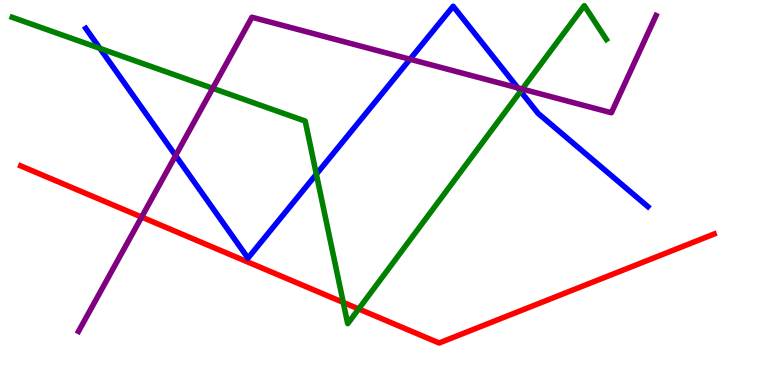[{'lines': ['blue', 'red'], 'intersections': []}, {'lines': ['green', 'red'], 'intersections': [{'x': 4.43, 'y': 2.15}, {'x': 4.63, 'y': 1.98}]}, {'lines': ['purple', 'red'], 'intersections': [{'x': 1.83, 'y': 4.36}]}, {'lines': ['blue', 'green'], 'intersections': [{'x': 1.29, 'y': 8.74}, {'x': 4.08, 'y': 5.48}, {'x': 6.72, 'y': 7.63}]}, {'lines': ['blue', 'purple'], 'intersections': [{'x': 2.27, 'y': 5.96}, {'x': 5.29, 'y': 8.46}, {'x': 6.68, 'y': 7.72}]}, {'lines': ['green', 'purple'], 'intersections': [{'x': 2.74, 'y': 7.71}, {'x': 6.74, 'y': 7.69}]}]